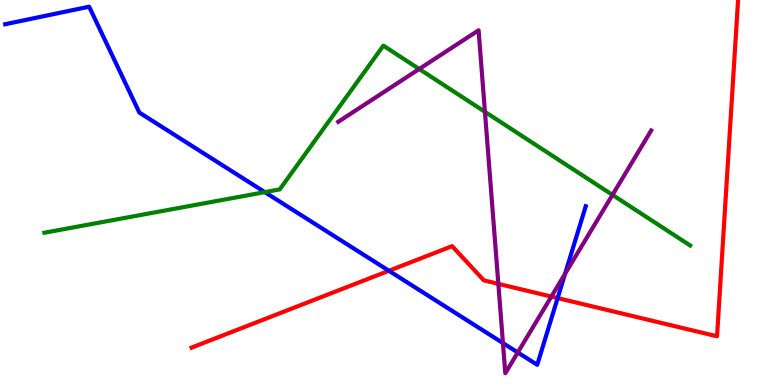[{'lines': ['blue', 'red'], 'intersections': [{'x': 5.02, 'y': 2.97}, {'x': 7.2, 'y': 2.26}]}, {'lines': ['green', 'red'], 'intersections': []}, {'lines': ['purple', 'red'], 'intersections': [{'x': 6.43, 'y': 2.63}, {'x': 7.11, 'y': 2.3}]}, {'lines': ['blue', 'green'], 'intersections': [{'x': 3.42, 'y': 5.01}]}, {'lines': ['blue', 'purple'], 'intersections': [{'x': 6.49, 'y': 1.09}, {'x': 6.68, 'y': 0.845}, {'x': 7.29, 'y': 2.89}]}, {'lines': ['green', 'purple'], 'intersections': [{'x': 5.41, 'y': 8.21}, {'x': 6.26, 'y': 7.1}, {'x': 7.9, 'y': 4.94}]}]